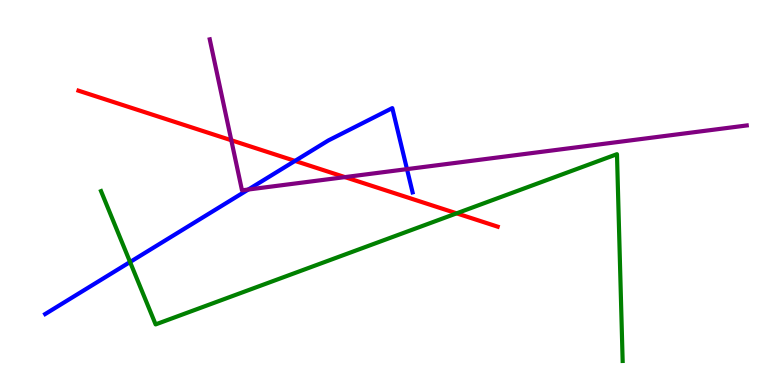[{'lines': ['blue', 'red'], 'intersections': [{'x': 3.81, 'y': 5.82}]}, {'lines': ['green', 'red'], 'intersections': [{'x': 5.89, 'y': 4.46}]}, {'lines': ['purple', 'red'], 'intersections': [{'x': 2.98, 'y': 6.36}, {'x': 4.45, 'y': 5.4}]}, {'lines': ['blue', 'green'], 'intersections': [{'x': 1.68, 'y': 3.19}]}, {'lines': ['blue', 'purple'], 'intersections': [{'x': 3.2, 'y': 5.08}, {'x': 5.25, 'y': 5.61}]}, {'lines': ['green', 'purple'], 'intersections': []}]